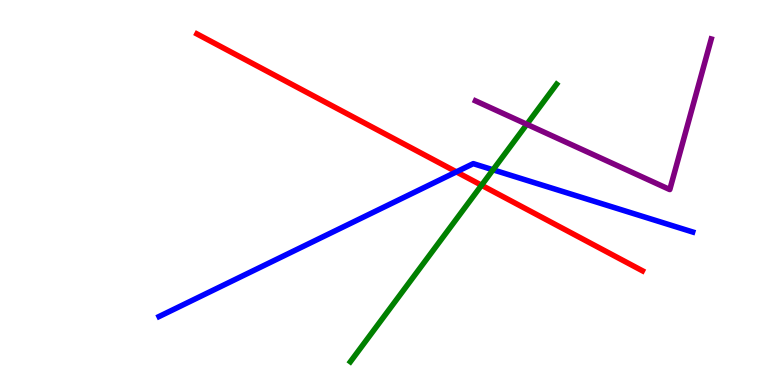[{'lines': ['blue', 'red'], 'intersections': [{'x': 5.89, 'y': 5.54}]}, {'lines': ['green', 'red'], 'intersections': [{'x': 6.21, 'y': 5.19}]}, {'lines': ['purple', 'red'], 'intersections': []}, {'lines': ['blue', 'green'], 'intersections': [{'x': 6.36, 'y': 5.59}]}, {'lines': ['blue', 'purple'], 'intersections': []}, {'lines': ['green', 'purple'], 'intersections': [{'x': 6.8, 'y': 6.77}]}]